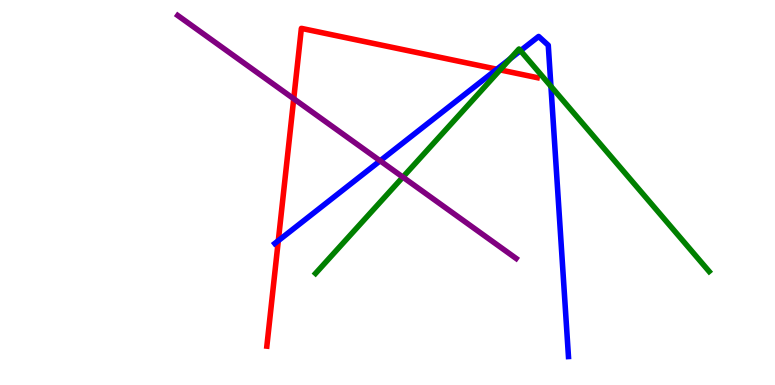[{'lines': ['blue', 'red'], 'intersections': [{'x': 3.59, 'y': 3.75}, {'x': 6.41, 'y': 8.2}]}, {'lines': ['green', 'red'], 'intersections': [{'x': 6.45, 'y': 8.18}]}, {'lines': ['purple', 'red'], 'intersections': [{'x': 3.79, 'y': 7.43}]}, {'lines': ['blue', 'green'], 'intersections': [{'x': 6.58, 'y': 8.47}, {'x': 6.72, 'y': 8.68}, {'x': 7.11, 'y': 7.76}]}, {'lines': ['blue', 'purple'], 'intersections': [{'x': 4.91, 'y': 5.82}]}, {'lines': ['green', 'purple'], 'intersections': [{'x': 5.2, 'y': 5.4}]}]